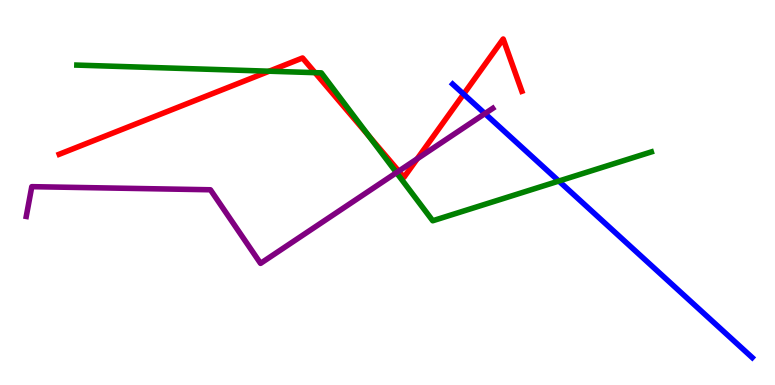[{'lines': ['blue', 'red'], 'intersections': [{'x': 5.98, 'y': 7.55}]}, {'lines': ['green', 'red'], 'intersections': [{'x': 3.47, 'y': 8.15}, {'x': 4.06, 'y': 8.11}, {'x': 4.76, 'y': 6.47}]}, {'lines': ['purple', 'red'], 'intersections': [{'x': 5.14, 'y': 5.56}, {'x': 5.38, 'y': 5.88}]}, {'lines': ['blue', 'green'], 'intersections': [{'x': 7.21, 'y': 5.3}]}, {'lines': ['blue', 'purple'], 'intersections': [{'x': 6.26, 'y': 7.05}]}, {'lines': ['green', 'purple'], 'intersections': [{'x': 5.12, 'y': 5.52}]}]